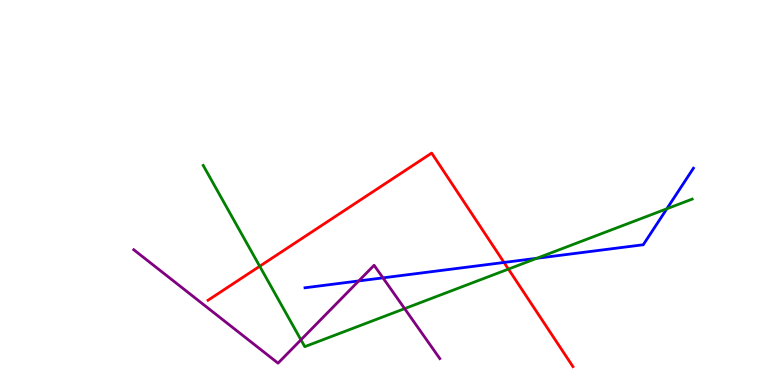[{'lines': ['blue', 'red'], 'intersections': [{'x': 6.5, 'y': 3.18}]}, {'lines': ['green', 'red'], 'intersections': [{'x': 3.35, 'y': 3.08}, {'x': 6.56, 'y': 3.01}]}, {'lines': ['purple', 'red'], 'intersections': []}, {'lines': ['blue', 'green'], 'intersections': [{'x': 6.93, 'y': 3.29}, {'x': 8.6, 'y': 4.58}]}, {'lines': ['blue', 'purple'], 'intersections': [{'x': 4.63, 'y': 2.7}, {'x': 4.94, 'y': 2.78}]}, {'lines': ['green', 'purple'], 'intersections': [{'x': 3.88, 'y': 1.17}, {'x': 5.22, 'y': 1.98}]}]